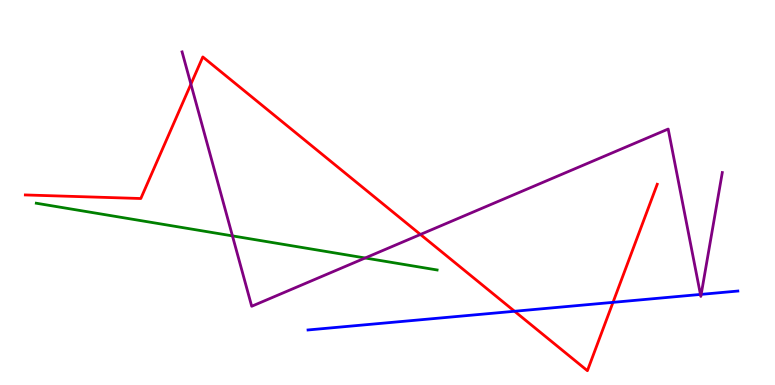[{'lines': ['blue', 'red'], 'intersections': [{'x': 6.64, 'y': 1.92}, {'x': 7.91, 'y': 2.15}]}, {'lines': ['green', 'red'], 'intersections': []}, {'lines': ['purple', 'red'], 'intersections': [{'x': 2.46, 'y': 7.81}, {'x': 5.42, 'y': 3.91}]}, {'lines': ['blue', 'green'], 'intersections': []}, {'lines': ['blue', 'purple'], 'intersections': [{'x': 9.04, 'y': 2.35}, {'x': 9.05, 'y': 2.35}]}, {'lines': ['green', 'purple'], 'intersections': [{'x': 3.0, 'y': 3.87}, {'x': 4.71, 'y': 3.3}]}]